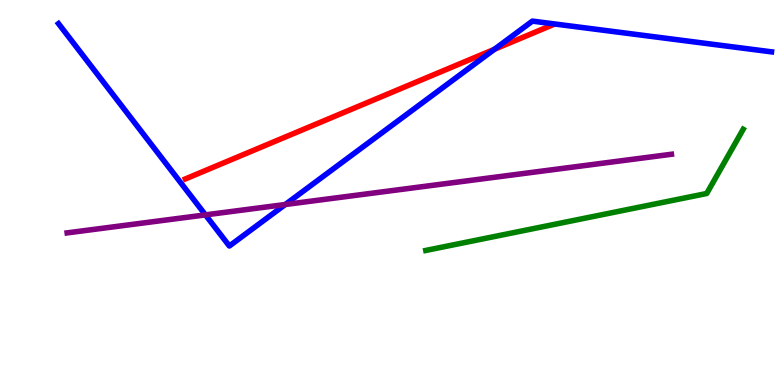[{'lines': ['blue', 'red'], 'intersections': [{'x': 6.38, 'y': 8.72}]}, {'lines': ['green', 'red'], 'intersections': []}, {'lines': ['purple', 'red'], 'intersections': []}, {'lines': ['blue', 'green'], 'intersections': []}, {'lines': ['blue', 'purple'], 'intersections': [{'x': 2.65, 'y': 4.42}, {'x': 3.68, 'y': 4.69}]}, {'lines': ['green', 'purple'], 'intersections': []}]